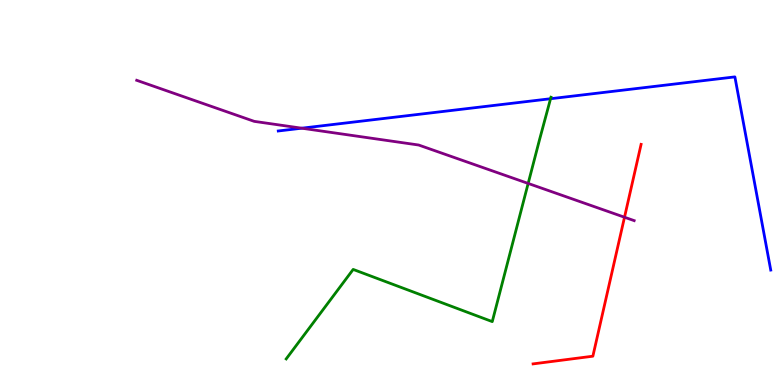[{'lines': ['blue', 'red'], 'intersections': []}, {'lines': ['green', 'red'], 'intersections': []}, {'lines': ['purple', 'red'], 'intersections': [{'x': 8.06, 'y': 4.36}]}, {'lines': ['blue', 'green'], 'intersections': [{'x': 7.1, 'y': 7.44}]}, {'lines': ['blue', 'purple'], 'intersections': [{'x': 3.89, 'y': 6.67}]}, {'lines': ['green', 'purple'], 'intersections': [{'x': 6.81, 'y': 5.24}]}]